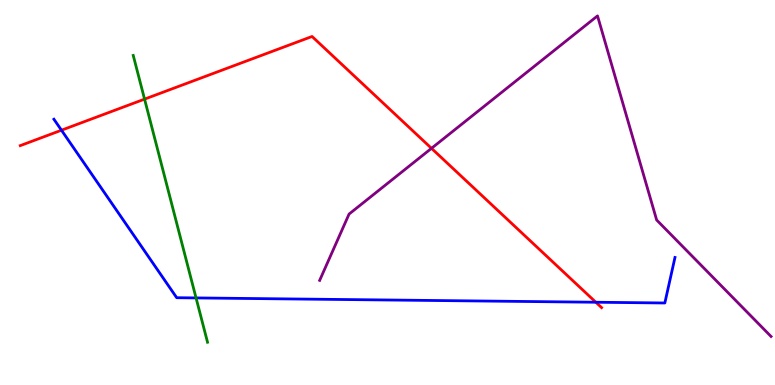[{'lines': ['blue', 'red'], 'intersections': [{'x': 0.793, 'y': 6.62}, {'x': 7.69, 'y': 2.15}]}, {'lines': ['green', 'red'], 'intersections': [{'x': 1.87, 'y': 7.43}]}, {'lines': ['purple', 'red'], 'intersections': [{'x': 5.57, 'y': 6.15}]}, {'lines': ['blue', 'green'], 'intersections': [{'x': 2.53, 'y': 2.26}]}, {'lines': ['blue', 'purple'], 'intersections': []}, {'lines': ['green', 'purple'], 'intersections': []}]